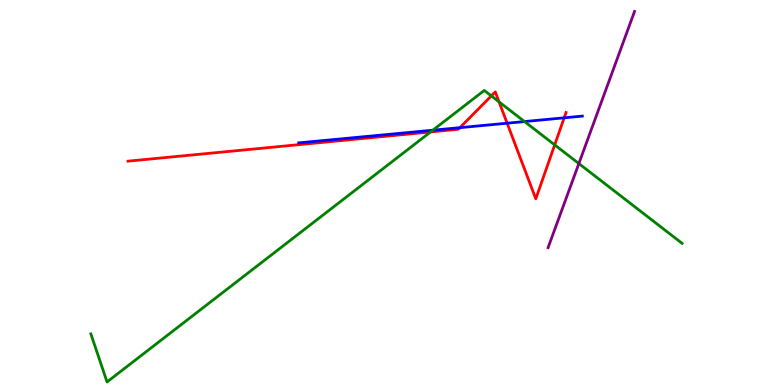[{'lines': ['blue', 'red'], 'intersections': [{'x': 5.93, 'y': 6.68}, {'x': 6.54, 'y': 6.8}, {'x': 7.28, 'y': 6.94}]}, {'lines': ['green', 'red'], 'intersections': [{'x': 5.56, 'y': 6.57}, {'x': 6.34, 'y': 7.51}, {'x': 6.44, 'y': 7.35}, {'x': 7.16, 'y': 6.24}]}, {'lines': ['purple', 'red'], 'intersections': []}, {'lines': ['blue', 'green'], 'intersections': [{'x': 5.58, 'y': 6.62}, {'x': 6.77, 'y': 6.84}]}, {'lines': ['blue', 'purple'], 'intersections': []}, {'lines': ['green', 'purple'], 'intersections': [{'x': 7.47, 'y': 5.75}]}]